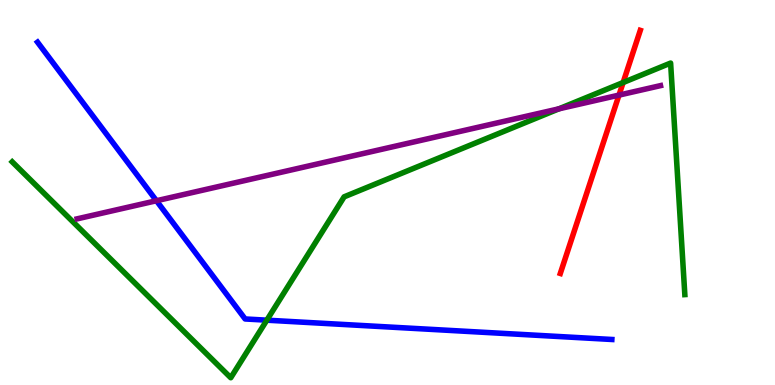[{'lines': ['blue', 'red'], 'intersections': []}, {'lines': ['green', 'red'], 'intersections': [{'x': 8.04, 'y': 7.86}]}, {'lines': ['purple', 'red'], 'intersections': [{'x': 7.99, 'y': 7.53}]}, {'lines': ['blue', 'green'], 'intersections': [{'x': 3.44, 'y': 1.68}]}, {'lines': ['blue', 'purple'], 'intersections': [{'x': 2.02, 'y': 4.79}]}, {'lines': ['green', 'purple'], 'intersections': [{'x': 7.21, 'y': 7.17}]}]